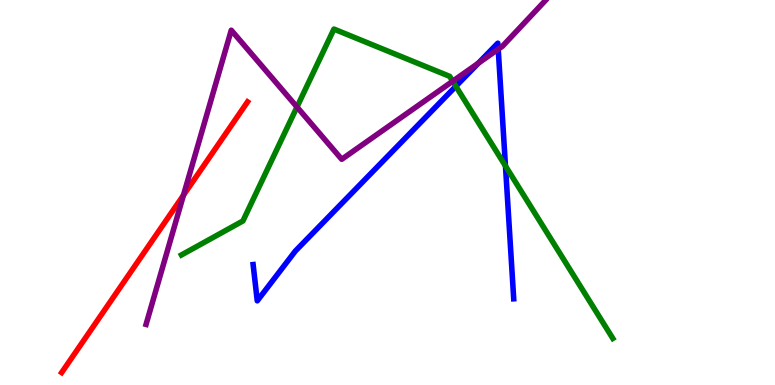[{'lines': ['blue', 'red'], 'intersections': []}, {'lines': ['green', 'red'], 'intersections': []}, {'lines': ['purple', 'red'], 'intersections': [{'x': 2.37, 'y': 4.93}]}, {'lines': ['blue', 'green'], 'intersections': [{'x': 5.88, 'y': 7.76}, {'x': 6.52, 'y': 5.69}]}, {'lines': ['blue', 'purple'], 'intersections': [{'x': 6.17, 'y': 8.36}, {'x': 6.43, 'y': 8.72}]}, {'lines': ['green', 'purple'], 'intersections': [{'x': 3.83, 'y': 7.22}, {'x': 5.84, 'y': 7.89}]}]